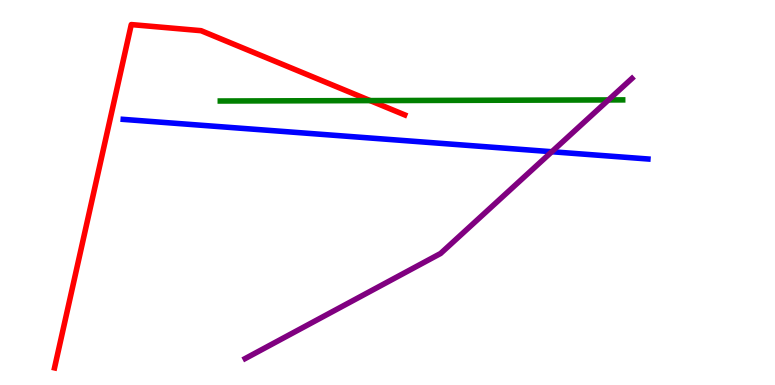[{'lines': ['blue', 'red'], 'intersections': []}, {'lines': ['green', 'red'], 'intersections': [{'x': 4.78, 'y': 7.39}]}, {'lines': ['purple', 'red'], 'intersections': []}, {'lines': ['blue', 'green'], 'intersections': []}, {'lines': ['blue', 'purple'], 'intersections': [{'x': 7.12, 'y': 6.06}]}, {'lines': ['green', 'purple'], 'intersections': [{'x': 7.85, 'y': 7.4}]}]